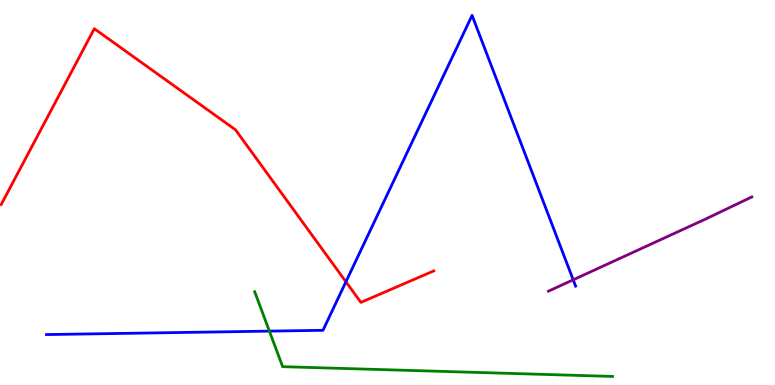[{'lines': ['blue', 'red'], 'intersections': [{'x': 4.46, 'y': 2.68}]}, {'lines': ['green', 'red'], 'intersections': []}, {'lines': ['purple', 'red'], 'intersections': []}, {'lines': ['blue', 'green'], 'intersections': [{'x': 3.48, 'y': 1.4}]}, {'lines': ['blue', 'purple'], 'intersections': [{'x': 7.4, 'y': 2.73}]}, {'lines': ['green', 'purple'], 'intersections': []}]